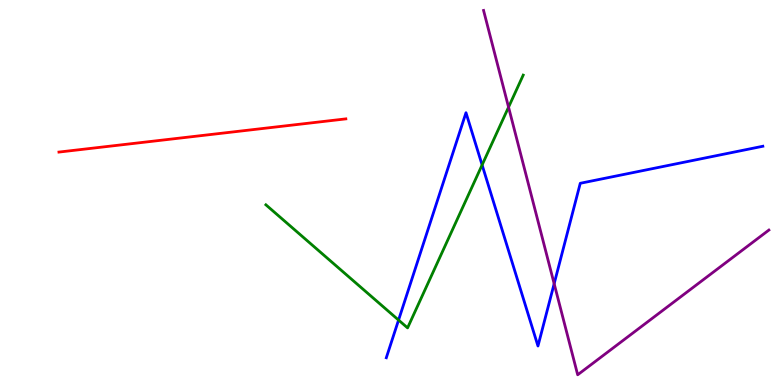[{'lines': ['blue', 'red'], 'intersections': []}, {'lines': ['green', 'red'], 'intersections': []}, {'lines': ['purple', 'red'], 'intersections': []}, {'lines': ['blue', 'green'], 'intersections': [{'x': 5.14, 'y': 1.69}, {'x': 6.22, 'y': 5.72}]}, {'lines': ['blue', 'purple'], 'intersections': [{'x': 7.15, 'y': 2.63}]}, {'lines': ['green', 'purple'], 'intersections': [{'x': 6.56, 'y': 7.22}]}]